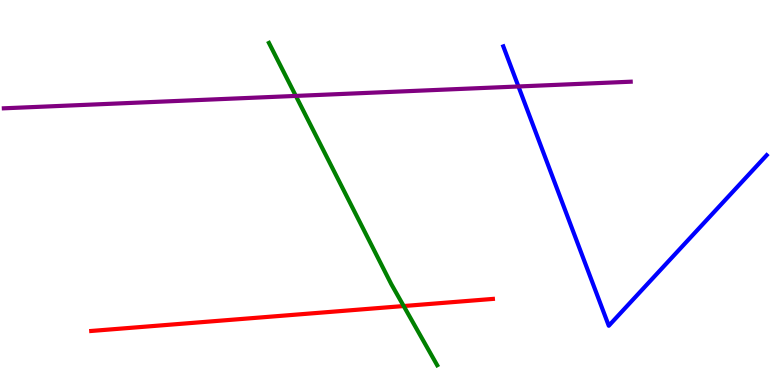[{'lines': ['blue', 'red'], 'intersections': []}, {'lines': ['green', 'red'], 'intersections': [{'x': 5.21, 'y': 2.05}]}, {'lines': ['purple', 'red'], 'intersections': []}, {'lines': ['blue', 'green'], 'intersections': []}, {'lines': ['blue', 'purple'], 'intersections': [{'x': 6.69, 'y': 7.75}]}, {'lines': ['green', 'purple'], 'intersections': [{'x': 3.82, 'y': 7.51}]}]